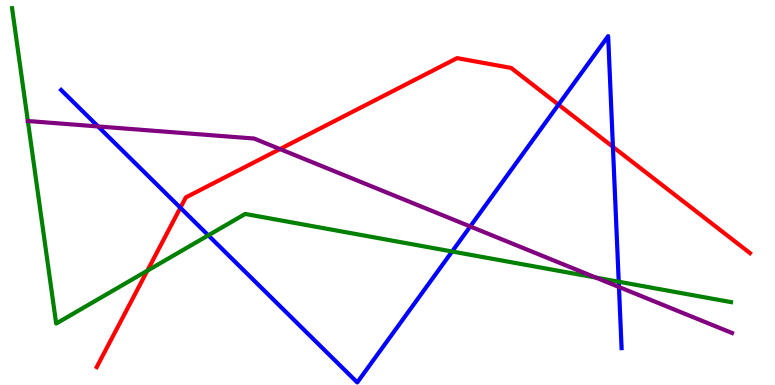[{'lines': ['blue', 'red'], 'intersections': [{'x': 2.33, 'y': 4.6}, {'x': 7.21, 'y': 7.28}, {'x': 7.91, 'y': 6.19}]}, {'lines': ['green', 'red'], 'intersections': [{'x': 1.9, 'y': 2.97}]}, {'lines': ['purple', 'red'], 'intersections': [{'x': 3.61, 'y': 6.13}]}, {'lines': ['blue', 'green'], 'intersections': [{'x': 2.69, 'y': 3.89}, {'x': 5.83, 'y': 3.47}, {'x': 7.98, 'y': 2.68}]}, {'lines': ['blue', 'purple'], 'intersections': [{'x': 1.27, 'y': 6.72}, {'x': 6.07, 'y': 4.12}, {'x': 7.99, 'y': 2.55}]}, {'lines': ['green', 'purple'], 'intersections': [{'x': 0.359, 'y': 6.86}, {'x': 7.69, 'y': 2.79}]}]